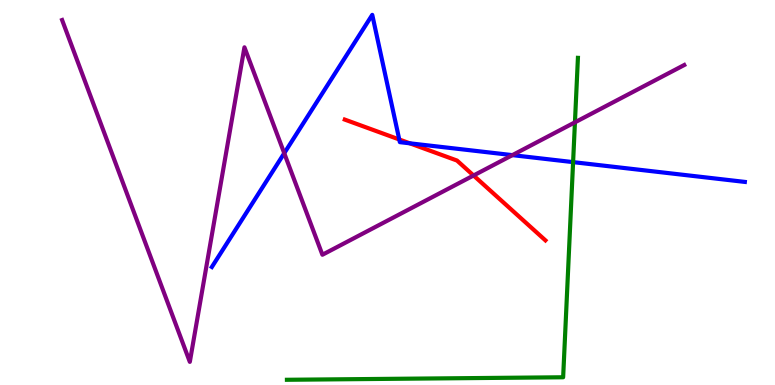[{'lines': ['blue', 'red'], 'intersections': [{'x': 5.15, 'y': 6.38}, {'x': 5.29, 'y': 6.28}]}, {'lines': ['green', 'red'], 'intersections': []}, {'lines': ['purple', 'red'], 'intersections': [{'x': 6.11, 'y': 5.44}]}, {'lines': ['blue', 'green'], 'intersections': [{'x': 7.39, 'y': 5.79}]}, {'lines': ['blue', 'purple'], 'intersections': [{'x': 3.67, 'y': 6.02}, {'x': 6.61, 'y': 5.97}]}, {'lines': ['green', 'purple'], 'intersections': [{'x': 7.42, 'y': 6.82}]}]